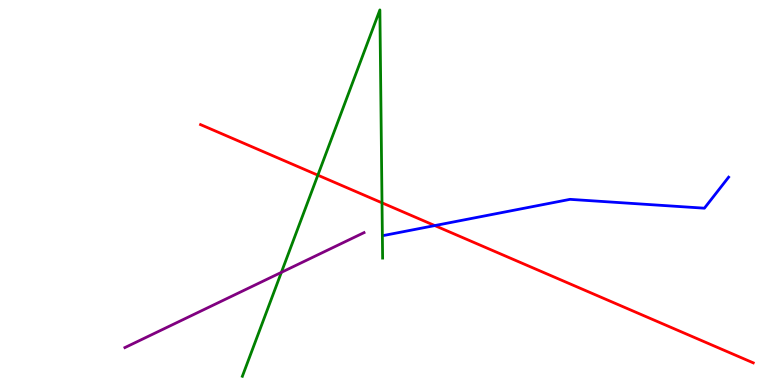[{'lines': ['blue', 'red'], 'intersections': [{'x': 5.61, 'y': 4.14}]}, {'lines': ['green', 'red'], 'intersections': [{'x': 4.1, 'y': 5.45}, {'x': 4.93, 'y': 4.73}]}, {'lines': ['purple', 'red'], 'intersections': []}, {'lines': ['blue', 'green'], 'intersections': []}, {'lines': ['blue', 'purple'], 'intersections': []}, {'lines': ['green', 'purple'], 'intersections': [{'x': 3.63, 'y': 2.93}]}]